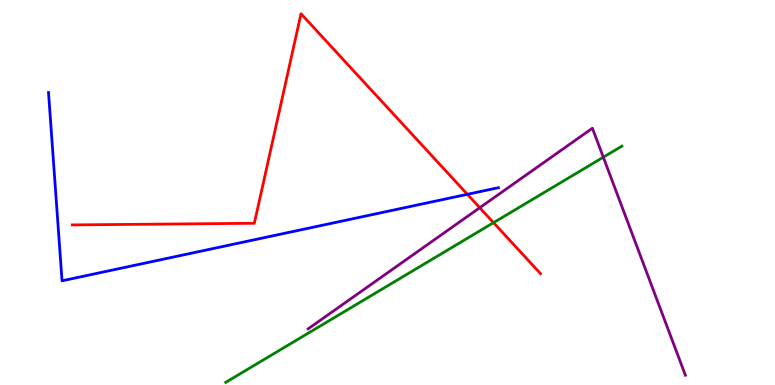[{'lines': ['blue', 'red'], 'intersections': [{'x': 6.03, 'y': 4.95}]}, {'lines': ['green', 'red'], 'intersections': [{'x': 6.37, 'y': 4.22}]}, {'lines': ['purple', 'red'], 'intersections': [{'x': 6.19, 'y': 4.6}]}, {'lines': ['blue', 'green'], 'intersections': []}, {'lines': ['blue', 'purple'], 'intersections': []}, {'lines': ['green', 'purple'], 'intersections': [{'x': 7.78, 'y': 5.92}]}]